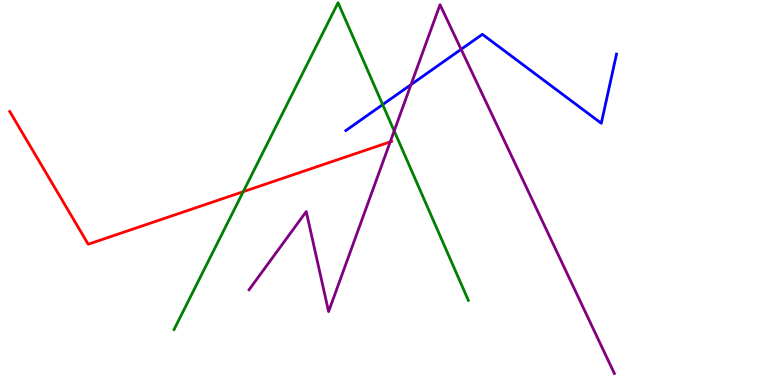[{'lines': ['blue', 'red'], 'intersections': []}, {'lines': ['green', 'red'], 'intersections': [{'x': 3.14, 'y': 5.02}]}, {'lines': ['purple', 'red'], 'intersections': [{'x': 5.04, 'y': 6.32}]}, {'lines': ['blue', 'green'], 'intersections': [{'x': 4.94, 'y': 7.28}]}, {'lines': ['blue', 'purple'], 'intersections': [{'x': 5.3, 'y': 7.8}, {'x': 5.95, 'y': 8.72}]}, {'lines': ['green', 'purple'], 'intersections': [{'x': 5.09, 'y': 6.6}]}]